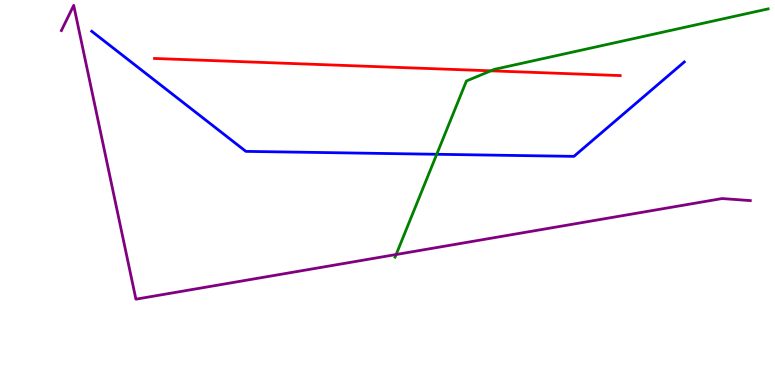[{'lines': ['blue', 'red'], 'intersections': []}, {'lines': ['green', 'red'], 'intersections': [{'x': 6.33, 'y': 8.16}]}, {'lines': ['purple', 'red'], 'intersections': []}, {'lines': ['blue', 'green'], 'intersections': [{'x': 5.64, 'y': 5.99}]}, {'lines': ['blue', 'purple'], 'intersections': []}, {'lines': ['green', 'purple'], 'intersections': [{'x': 5.11, 'y': 3.39}]}]